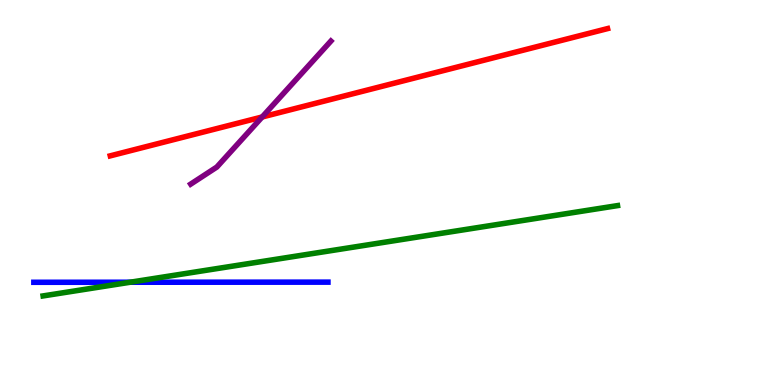[{'lines': ['blue', 'red'], 'intersections': []}, {'lines': ['green', 'red'], 'intersections': []}, {'lines': ['purple', 'red'], 'intersections': [{'x': 3.38, 'y': 6.96}]}, {'lines': ['blue', 'green'], 'intersections': [{'x': 1.68, 'y': 2.67}]}, {'lines': ['blue', 'purple'], 'intersections': []}, {'lines': ['green', 'purple'], 'intersections': []}]